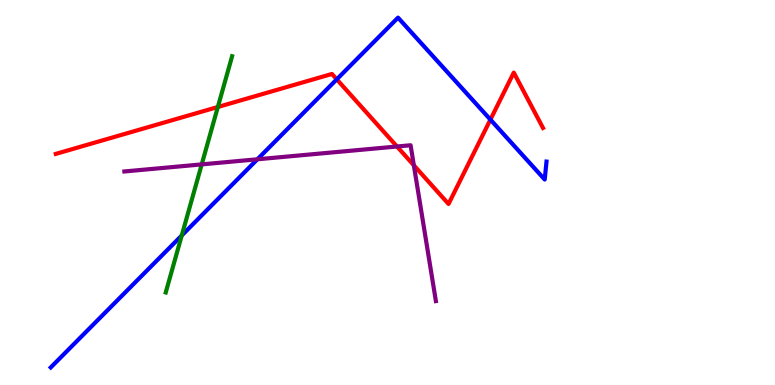[{'lines': ['blue', 'red'], 'intersections': [{'x': 4.35, 'y': 7.94}, {'x': 6.33, 'y': 6.89}]}, {'lines': ['green', 'red'], 'intersections': [{'x': 2.81, 'y': 7.22}]}, {'lines': ['purple', 'red'], 'intersections': [{'x': 5.12, 'y': 6.19}, {'x': 5.34, 'y': 5.71}]}, {'lines': ['blue', 'green'], 'intersections': [{'x': 2.35, 'y': 3.88}]}, {'lines': ['blue', 'purple'], 'intersections': [{'x': 3.32, 'y': 5.86}]}, {'lines': ['green', 'purple'], 'intersections': [{'x': 2.6, 'y': 5.73}]}]